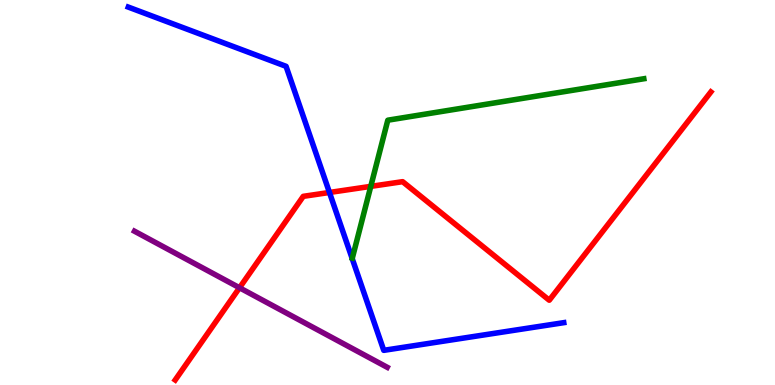[{'lines': ['blue', 'red'], 'intersections': [{'x': 4.25, 'y': 5.0}]}, {'lines': ['green', 'red'], 'intersections': [{'x': 4.78, 'y': 5.16}]}, {'lines': ['purple', 'red'], 'intersections': [{'x': 3.09, 'y': 2.53}]}, {'lines': ['blue', 'green'], 'intersections': []}, {'lines': ['blue', 'purple'], 'intersections': []}, {'lines': ['green', 'purple'], 'intersections': []}]